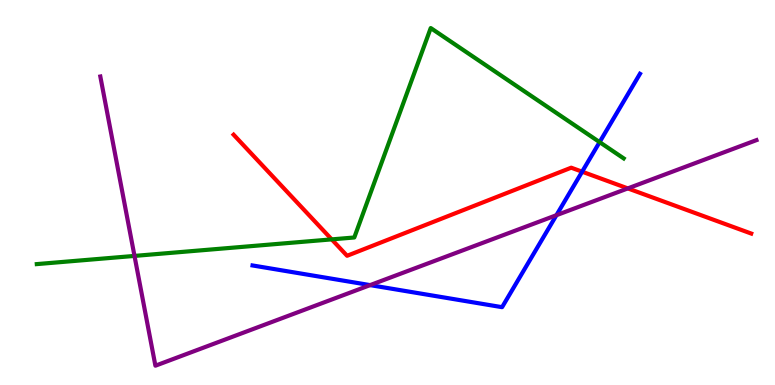[{'lines': ['blue', 'red'], 'intersections': [{'x': 7.51, 'y': 5.54}]}, {'lines': ['green', 'red'], 'intersections': [{'x': 4.28, 'y': 3.78}]}, {'lines': ['purple', 'red'], 'intersections': [{'x': 8.1, 'y': 5.11}]}, {'lines': ['blue', 'green'], 'intersections': [{'x': 7.74, 'y': 6.31}]}, {'lines': ['blue', 'purple'], 'intersections': [{'x': 4.78, 'y': 2.59}, {'x': 7.18, 'y': 4.41}]}, {'lines': ['green', 'purple'], 'intersections': [{'x': 1.74, 'y': 3.35}]}]